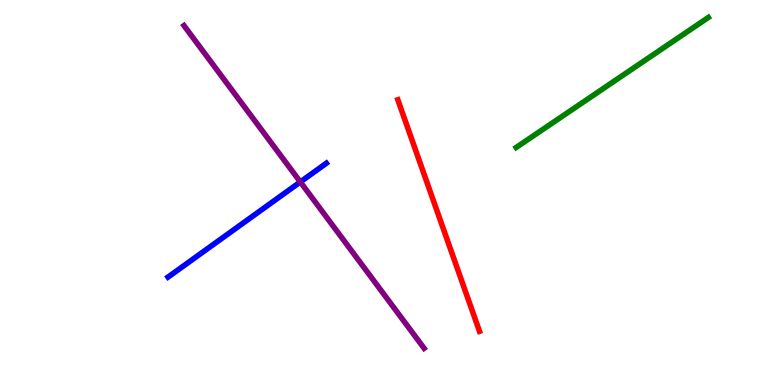[{'lines': ['blue', 'red'], 'intersections': []}, {'lines': ['green', 'red'], 'intersections': []}, {'lines': ['purple', 'red'], 'intersections': []}, {'lines': ['blue', 'green'], 'intersections': []}, {'lines': ['blue', 'purple'], 'intersections': [{'x': 3.88, 'y': 5.27}]}, {'lines': ['green', 'purple'], 'intersections': []}]